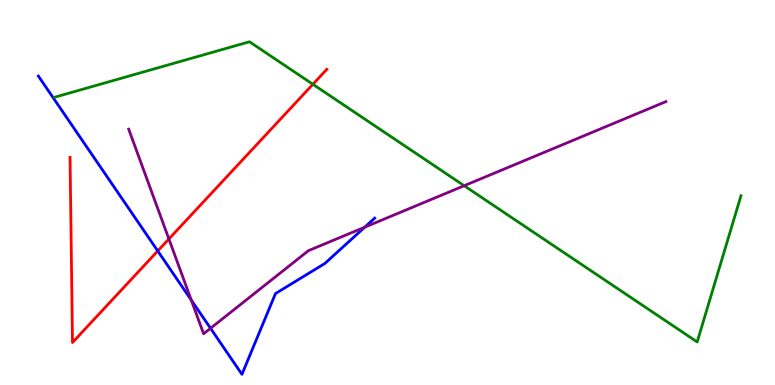[{'lines': ['blue', 'red'], 'intersections': [{'x': 2.04, 'y': 3.48}]}, {'lines': ['green', 'red'], 'intersections': [{'x': 4.04, 'y': 7.81}]}, {'lines': ['purple', 'red'], 'intersections': [{'x': 2.18, 'y': 3.79}]}, {'lines': ['blue', 'green'], 'intersections': []}, {'lines': ['blue', 'purple'], 'intersections': [{'x': 2.47, 'y': 2.21}, {'x': 2.72, 'y': 1.47}, {'x': 4.71, 'y': 4.1}]}, {'lines': ['green', 'purple'], 'intersections': [{'x': 5.99, 'y': 5.18}]}]